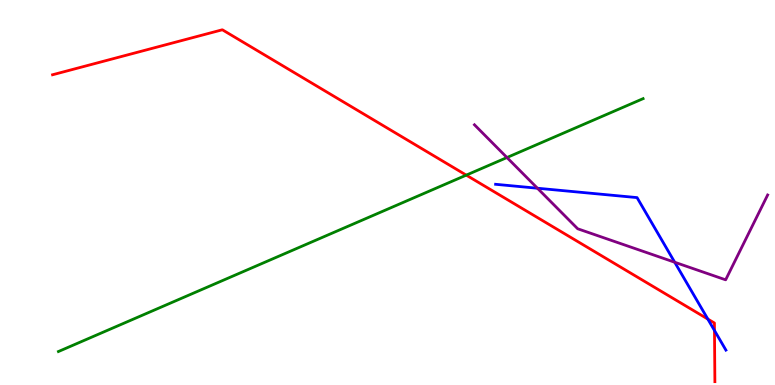[{'lines': ['blue', 'red'], 'intersections': [{'x': 9.13, 'y': 1.71}, {'x': 9.22, 'y': 1.42}]}, {'lines': ['green', 'red'], 'intersections': [{'x': 6.02, 'y': 5.45}]}, {'lines': ['purple', 'red'], 'intersections': []}, {'lines': ['blue', 'green'], 'intersections': []}, {'lines': ['blue', 'purple'], 'intersections': [{'x': 6.93, 'y': 5.11}, {'x': 8.71, 'y': 3.19}]}, {'lines': ['green', 'purple'], 'intersections': [{'x': 6.54, 'y': 5.91}]}]